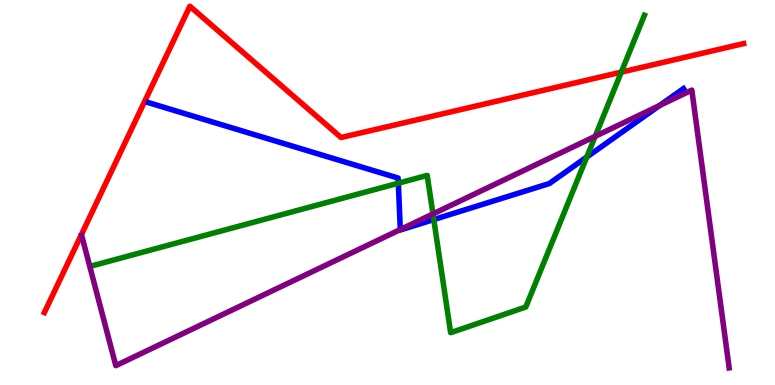[{'lines': ['blue', 'red'], 'intersections': []}, {'lines': ['green', 'red'], 'intersections': [{'x': 8.02, 'y': 8.13}]}, {'lines': ['purple', 'red'], 'intersections': []}, {'lines': ['blue', 'green'], 'intersections': [{'x': 5.14, 'y': 5.24}, {'x': 5.6, 'y': 4.3}, {'x': 7.57, 'y': 5.92}]}, {'lines': ['blue', 'purple'], 'intersections': [{'x': 5.17, 'y': 4.04}, {'x': 8.51, 'y': 7.26}]}, {'lines': ['green', 'purple'], 'intersections': [{'x': 5.59, 'y': 4.44}, {'x': 7.68, 'y': 6.46}]}]